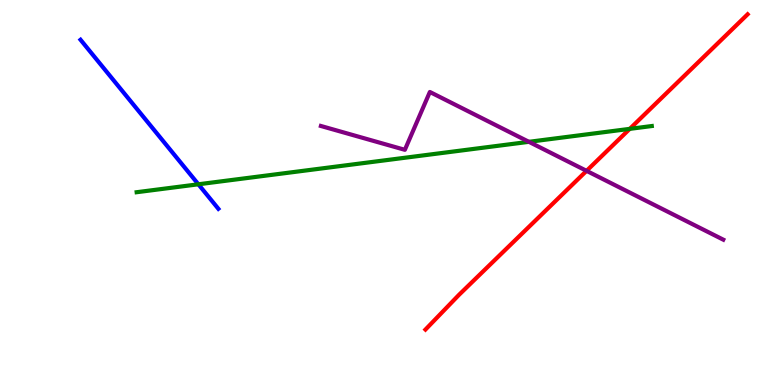[{'lines': ['blue', 'red'], 'intersections': []}, {'lines': ['green', 'red'], 'intersections': [{'x': 8.13, 'y': 6.65}]}, {'lines': ['purple', 'red'], 'intersections': [{'x': 7.57, 'y': 5.56}]}, {'lines': ['blue', 'green'], 'intersections': [{'x': 2.56, 'y': 5.21}]}, {'lines': ['blue', 'purple'], 'intersections': []}, {'lines': ['green', 'purple'], 'intersections': [{'x': 6.82, 'y': 6.32}]}]